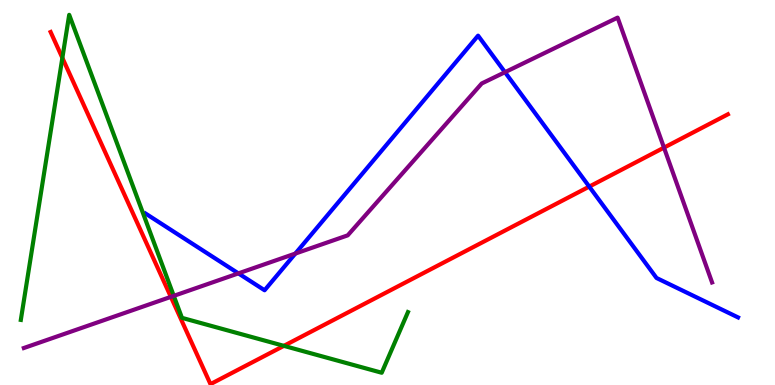[{'lines': ['blue', 'red'], 'intersections': [{'x': 7.6, 'y': 5.15}]}, {'lines': ['green', 'red'], 'intersections': [{'x': 0.805, 'y': 8.5}, {'x': 3.66, 'y': 1.02}]}, {'lines': ['purple', 'red'], 'intersections': [{'x': 2.2, 'y': 2.29}, {'x': 8.57, 'y': 6.17}]}, {'lines': ['blue', 'green'], 'intersections': []}, {'lines': ['blue', 'purple'], 'intersections': [{'x': 3.08, 'y': 2.9}, {'x': 3.81, 'y': 3.41}, {'x': 6.52, 'y': 8.12}]}, {'lines': ['green', 'purple'], 'intersections': [{'x': 2.24, 'y': 2.32}]}]